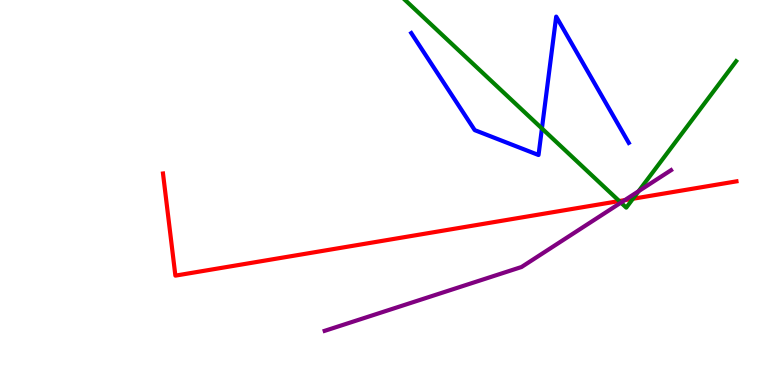[{'lines': ['blue', 'red'], 'intersections': []}, {'lines': ['green', 'red'], 'intersections': [{'x': 7.99, 'y': 4.78}, {'x': 8.17, 'y': 4.84}]}, {'lines': ['purple', 'red'], 'intersections': [{'x': 8.06, 'y': 4.8}]}, {'lines': ['blue', 'green'], 'intersections': [{'x': 6.99, 'y': 6.66}]}, {'lines': ['blue', 'purple'], 'intersections': []}, {'lines': ['green', 'purple'], 'intersections': [{'x': 8.01, 'y': 4.74}, {'x': 8.24, 'y': 5.03}]}]